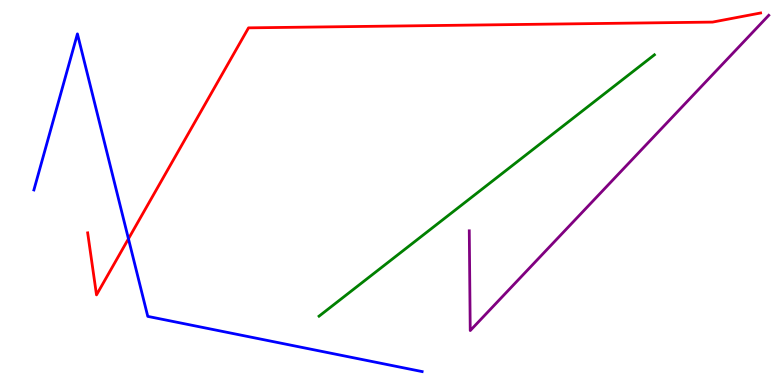[{'lines': ['blue', 'red'], 'intersections': [{'x': 1.66, 'y': 3.8}]}, {'lines': ['green', 'red'], 'intersections': []}, {'lines': ['purple', 'red'], 'intersections': []}, {'lines': ['blue', 'green'], 'intersections': []}, {'lines': ['blue', 'purple'], 'intersections': []}, {'lines': ['green', 'purple'], 'intersections': []}]